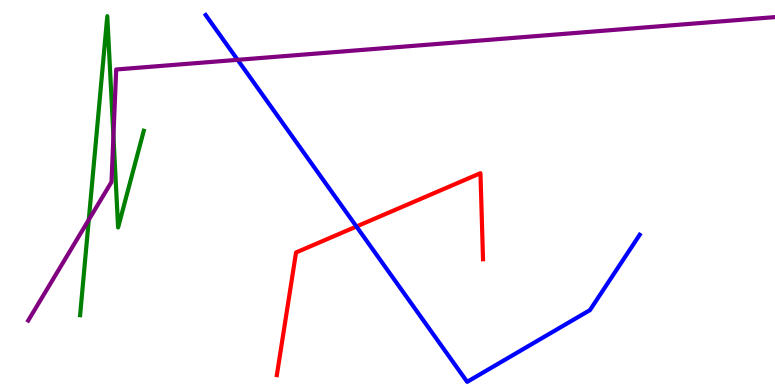[{'lines': ['blue', 'red'], 'intersections': [{'x': 4.6, 'y': 4.12}]}, {'lines': ['green', 'red'], 'intersections': []}, {'lines': ['purple', 'red'], 'intersections': []}, {'lines': ['blue', 'green'], 'intersections': []}, {'lines': ['blue', 'purple'], 'intersections': [{'x': 3.07, 'y': 8.45}]}, {'lines': ['green', 'purple'], 'intersections': [{'x': 1.15, 'y': 4.29}, {'x': 1.46, 'y': 6.47}]}]